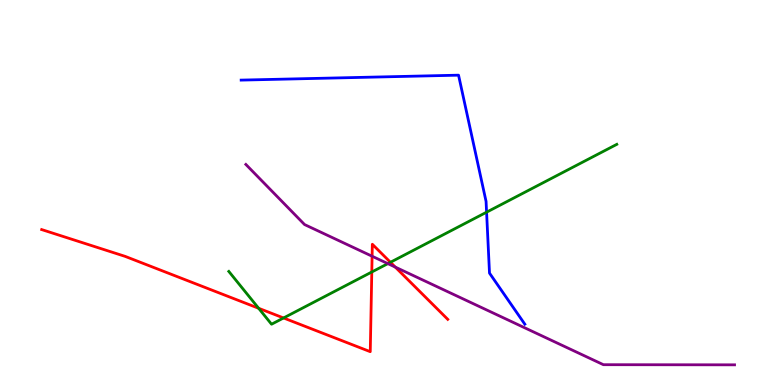[{'lines': ['blue', 'red'], 'intersections': []}, {'lines': ['green', 'red'], 'intersections': [{'x': 3.34, 'y': 1.99}, {'x': 3.66, 'y': 1.74}, {'x': 4.8, 'y': 2.94}, {'x': 5.04, 'y': 3.19}]}, {'lines': ['purple', 'red'], 'intersections': [{'x': 4.8, 'y': 3.34}, {'x': 5.1, 'y': 3.06}]}, {'lines': ['blue', 'green'], 'intersections': [{'x': 6.28, 'y': 4.49}]}, {'lines': ['blue', 'purple'], 'intersections': []}, {'lines': ['green', 'purple'], 'intersections': [{'x': 5.0, 'y': 3.15}]}]